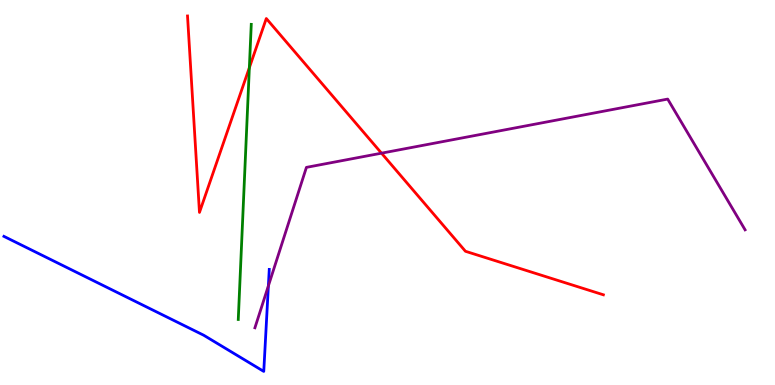[{'lines': ['blue', 'red'], 'intersections': []}, {'lines': ['green', 'red'], 'intersections': [{'x': 3.22, 'y': 8.24}]}, {'lines': ['purple', 'red'], 'intersections': [{'x': 4.92, 'y': 6.02}]}, {'lines': ['blue', 'green'], 'intersections': []}, {'lines': ['blue', 'purple'], 'intersections': [{'x': 3.46, 'y': 2.57}]}, {'lines': ['green', 'purple'], 'intersections': []}]